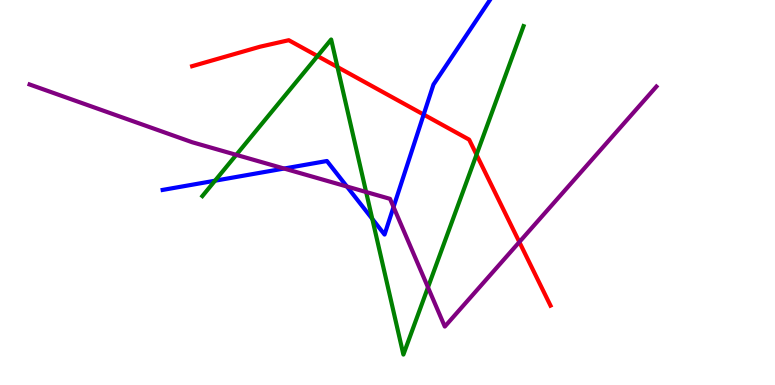[{'lines': ['blue', 'red'], 'intersections': [{'x': 5.47, 'y': 7.02}]}, {'lines': ['green', 'red'], 'intersections': [{'x': 4.1, 'y': 8.54}, {'x': 4.35, 'y': 8.26}, {'x': 6.15, 'y': 5.98}]}, {'lines': ['purple', 'red'], 'intersections': [{'x': 6.7, 'y': 3.71}]}, {'lines': ['blue', 'green'], 'intersections': [{'x': 2.77, 'y': 5.31}, {'x': 4.8, 'y': 4.31}]}, {'lines': ['blue', 'purple'], 'intersections': [{'x': 3.67, 'y': 5.62}, {'x': 4.48, 'y': 5.16}, {'x': 5.08, 'y': 4.62}]}, {'lines': ['green', 'purple'], 'intersections': [{'x': 3.05, 'y': 5.98}, {'x': 4.72, 'y': 5.01}, {'x': 5.52, 'y': 2.54}]}]